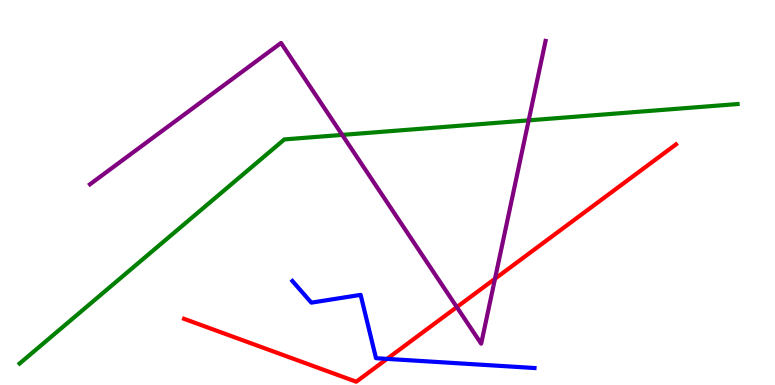[{'lines': ['blue', 'red'], 'intersections': [{'x': 4.99, 'y': 0.678}]}, {'lines': ['green', 'red'], 'intersections': []}, {'lines': ['purple', 'red'], 'intersections': [{'x': 5.89, 'y': 2.02}, {'x': 6.39, 'y': 2.76}]}, {'lines': ['blue', 'green'], 'intersections': []}, {'lines': ['blue', 'purple'], 'intersections': []}, {'lines': ['green', 'purple'], 'intersections': [{'x': 4.42, 'y': 6.5}, {'x': 6.82, 'y': 6.87}]}]